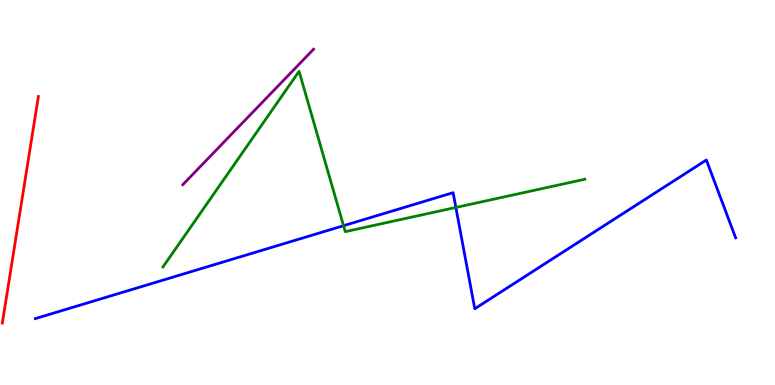[{'lines': ['blue', 'red'], 'intersections': []}, {'lines': ['green', 'red'], 'intersections': []}, {'lines': ['purple', 'red'], 'intersections': []}, {'lines': ['blue', 'green'], 'intersections': [{'x': 4.43, 'y': 4.14}, {'x': 5.88, 'y': 4.61}]}, {'lines': ['blue', 'purple'], 'intersections': []}, {'lines': ['green', 'purple'], 'intersections': []}]